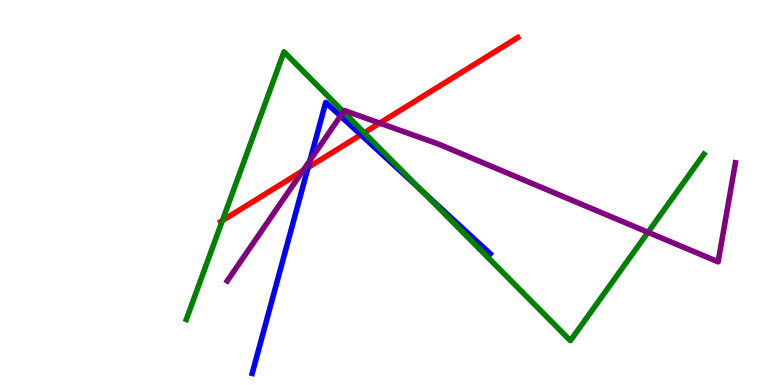[{'lines': ['blue', 'red'], 'intersections': [{'x': 3.97, 'y': 5.65}, {'x': 4.66, 'y': 6.5}]}, {'lines': ['green', 'red'], 'intersections': [{'x': 2.87, 'y': 4.27}, {'x': 4.7, 'y': 6.55}]}, {'lines': ['purple', 'red'], 'intersections': [{'x': 3.91, 'y': 5.57}, {'x': 4.9, 'y': 6.8}]}, {'lines': ['blue', 'green'], 'intersections': [{'x': 5.44, 'y': 5.06}]}, {'lines': ['blue', 'purple'], 'intersections': [{'x': 4.0, 'y': 5.83}, {'x': 4.39, 'y': 6.99}]}, {'lines': ['green', 'purple'], 'intersections': [{'x': 4.43, 'y': 7.1}, {'x': 8.36, 'y': 3.97}]}]